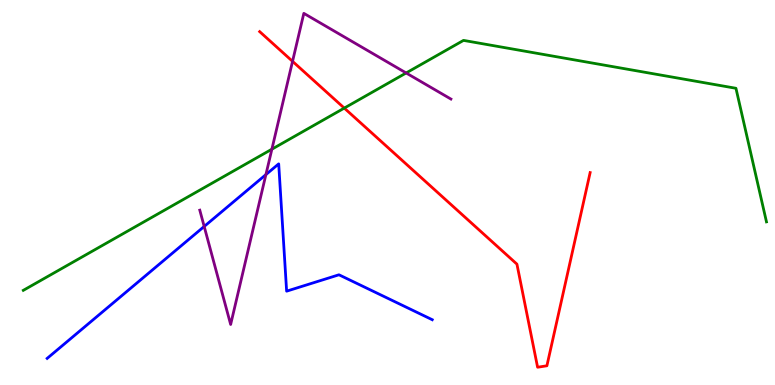[{'lines': ['blue', 'red'], 'intersections': []}, {'lines': ['green', 'red'], 'intersections': [{'x': 4.44, 'y': 7.19}]}, {'lines': ['purple', 'red'], 'intersections': [{'x': 3.77, 'y': 8.41}]}, {'lines': ['blue', 'green'], 'intersections': []}, {'lines': ['blue', 'purple'], 'intersections': [{'x': 2.63, 'y': 4.12}, {'x': 3.43, 'y': 5.46}]}, {'lines': ['green', 'purple'], 'intersections': [{'x': 3.51, 'y': 6.12}, {'x': 5.24, 'y': 8.1}]}]